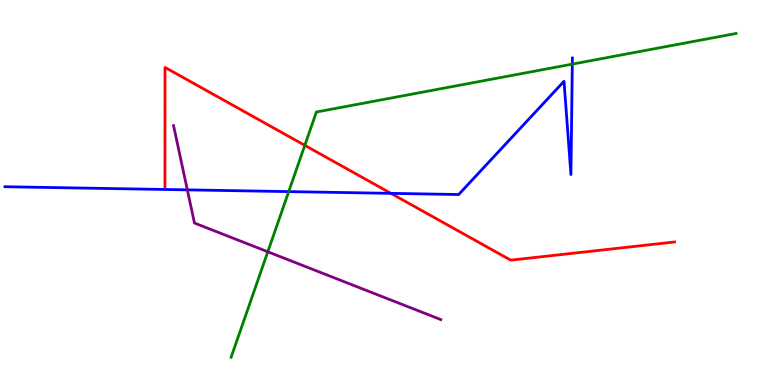[{'lines': ['blue', 'red'], 'intersections': [{'x': 5.04, 'y': 4.98}]}, {'lines': ['green', 'red'], 'intersections': [{'x': 3.93, 'y': 6.22}]}, {'lines': ['purple', 'red'], 'intersections': []}, {'lines': ['blue', 'green'], 'intersections': [{'x': 3.73, 'y': 5.02}, {'x': 7.38, 'y': 8.33}]}, {'lines': ['blue', 'purple'], 'intersections': [{'x': 2.42, 'y': 5.07}]}, {'lines': ['green', 'purple'], 'intersections': [{'x': 3.46, 'y': 3.46}]}]